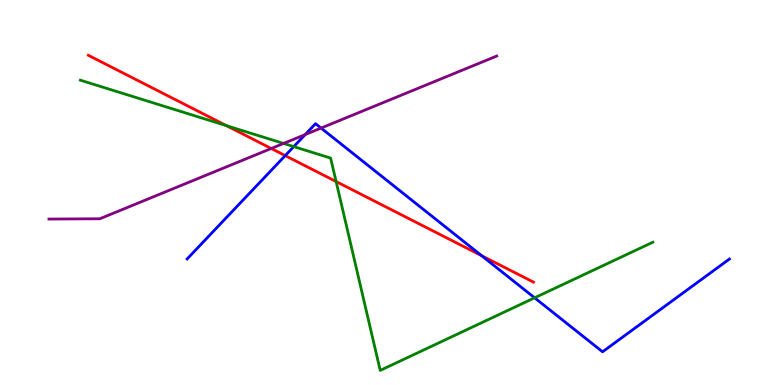[{'lines': ['blue', 'red'], 'intersections': [{'x': 3.68, 'y': 5.96}, {'x': 6.21, 'y': 3.36}]}, {'lines': ['green', 'red'], 'intersections': [{'x': 2.92, 'y': 6.74}, {'x': 4.34, 'y': 5.28}]}, {'lines': ['purple', 'red'], 'intersections': [{'x': 3.5, 'y': 6.14}]}, {'lines': ['blue', 'green'], 'intersections': [{'x': 3.79, 'y': 6.19}, {'x': 6.9, 'y': 2.26}]}, {'lines': ['blue', 'purple'], 'intersections': [{'x': 3.94, 'y': 6.5}, {'x': 4.14, 'y': 6.67}]}, {'lines': ['green', 'purple'], 'intersections': [{'x': 3.66, 'y': 6.27}]}]